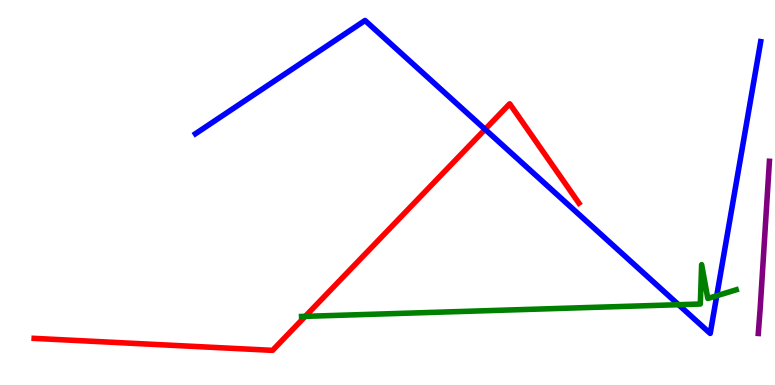[{'lines': ['blue', 'red'], 'intersections': [{'x': 6.26, 'y': 6.64}]}, {'lines': ['green', 'red'], 'intersections': [{'x': 3.94, 'y': 1.78}]}, {'lines': ['purple', 'red'], 'intersections': []}, {'lines': ['blue', 'green'], 'intersections': [{'x': 8.76, 'y': 2.09}, {'x': 9.25, 'y': 2.32}]}, {'lines': ['blue', 'purple'], 'intersections': []}, {'lines': ['green', 'purple'], 'intersections': []}]